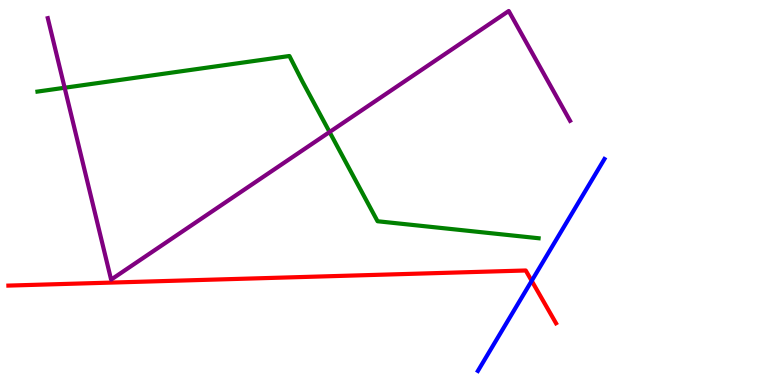[{'lines': ['blue', 'red'], 'intersections': [{'x': 6.86, 'y': 2.71}]}, {'lines': ['green', 'red'], 'intersections': []}, {'lines': ['purple', 'red'], 'intersections': []}, {'lines': ['blue', 'green'], 'intersections': []}, {'lines': ['blue', 'purple'], 'intersections': []}, {'lines': ['green', 'purple'], 'intersections': [{'x': 0.834, 'y': 7.72}, {'x': 4.25, 'y': 6.57}]}]